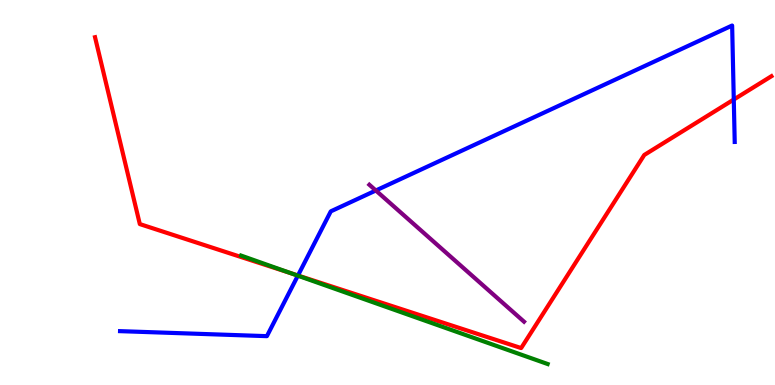[{'lines': ['blue', 'red'], 'intersections': [{'x': 3.84, 'y': 2.84}, {'x': 9.47, 'y': 7.41}]}, {'lines': ['green', 'red'], 'intersections': [{'x': 3.76, 'y': 2.9}]}, {'lines': ['purple', 'red'], 'intersections': []}, {'lines': ['blue', 'green'], 'intersections': [{'x': 3.84, 'y': 2.84}]}, {'lines': ['blue', 'purple'], 'intersections': [{'x': 4.85, 'y': 5.05}]}, {'lines': ['green', 'purple'], 'intersections': []}]